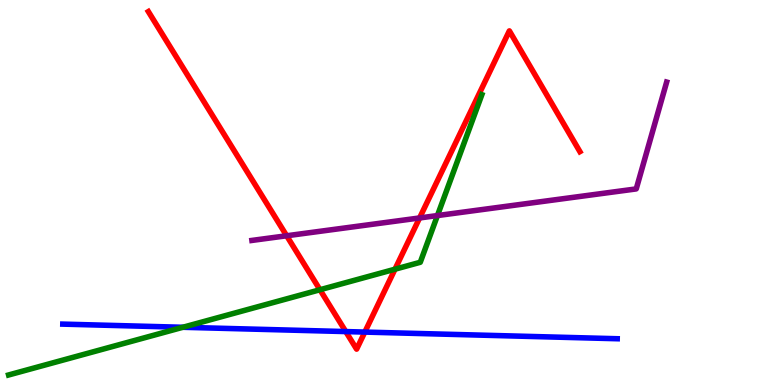[{'lines': ['blue', 'red'], 'intersections': [{'x': 4.46, 'y': 1.39}, {'x': 4.71, 'y': 1.37}]}, {'lines': ['green', 'red'], 'intersections': [{'x': 4.13, 'y': 2.47}, {'x': 5.1, 'y': 3.01}]}, {'lines': ['purple', 'red'], 'intersections': [{'x': 3.7, 'y': 3.88}, {'x': 5.41, 'y': 4.34}]}, {'lines': ['blue', 'green'], 'intersections': [{'x': 2.36, 'y': 1.5}]}, {'lines': ['blue', 'purple'], 'intersections': []}, {'lines': ['green', 'purple'], 'intersections': [{'x': 5.64, 'y': 4.4}]}]